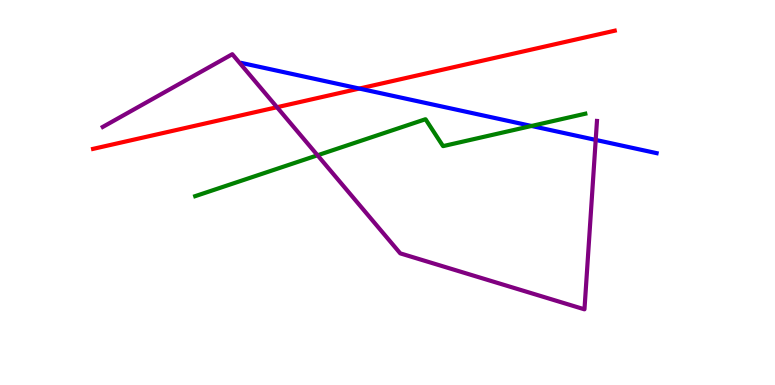[{'lines': ['blue', 'red'], 'intersections': [{'x': 4.64, 'y': 7.7}]}, {'lines': ['green', 'red'], 'intersections': []}, {'lines': ['purple', 'red'], 'intersections': [{'x': 3.57, 'y': 7.22}]}, {'lines': ['blue', 'green'], 'intersections': [{'x': 6.86, 'y': 6.73}]}, {'lines': ['blue', 'purple'], 'intersections': [{'x': 7.69, 'y': 6.37}]}, {'lines': ['green', 'purple'], 'intersections': [{'x': 4.1, 'y': 5.97}]}]